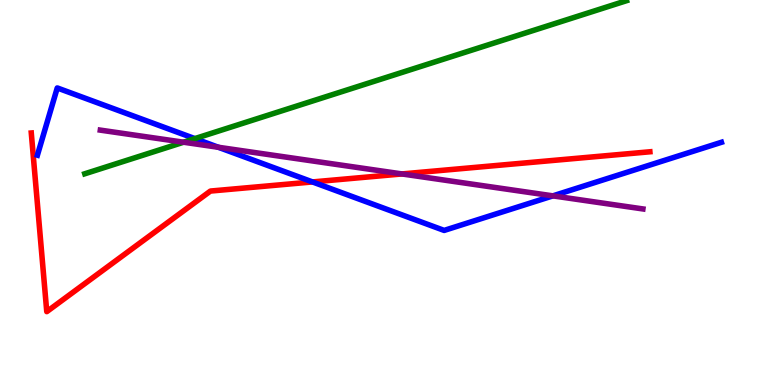[{'lines': ['blue', 'red'], 'intersections': [{'x': 4.03, 'y': 5.27}]}, {'lines': ['green', 'red'], 'intersections': []}, {'lines': ['purple', 'red'], 'intersections': [{'x': 5.19, 'y': 5.48}]}, {'lines': ['blue', 'green'], 'intersections': [{'x': 2.51, 'y': 6.4}]}, {'lines': ['blue', 'purple'], 'intersections': [{'x': 2.82, 'y': 6.17}, {'x': 7.13, 'y': 4.91}]}, {'lines': ['green', 'purple'], 'intersections': [{'x': 2.37, 'y': 6.31}]}]